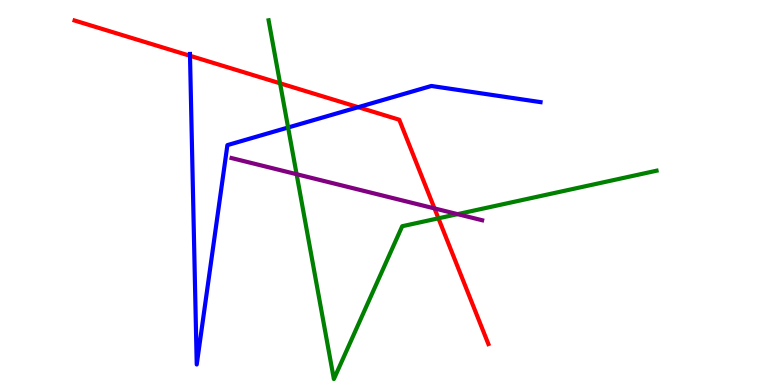[{'lines': ['blue', 'red'], 'intersections': [{'x': 2.45, 'y': 8.55}, {'x': 4.62, 'y': 7.22}]}, {'lines': ['green', 'red'], 'intersections': [{'x': 3.61, 'y': 7.84}, {'x': 5.66, 'y': 4.33}]}, {'lines': ['purple', 'red'], 'intersections': [{'x': 5.61, 'y': 4.59}]}, {'lines': ['blue', 'green'], 'intersections': [{'x': 3.72, 'y': 6.69}]}, {'lines': ['blue', 'purple'], 'intersections': []}, {'lines': ['green', 'purple'], 'intersections': [{'x': 3.83, 'y': 5.48}, {'x': 5.9, 'y': 4.44}]}]